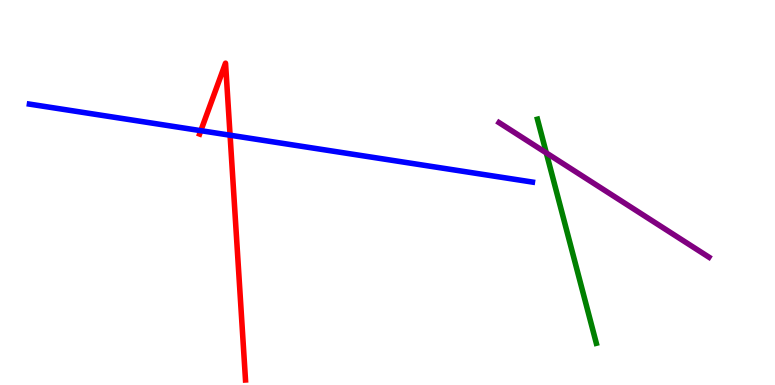[{'lines': ['blue', 'red'], 'intersections': [{'x': 2.59, 'y': 6.61}, {'x': 2.97, 'y': 6.49}]}, {'lines': ['green', 'red'], 'intersections': []}, {'lines': ['purple', 'red'], 'intersections': []}, {'lines': ['blue', 'green'], 'intersections': []}, {'lines': ['blue', 'purple'], 'intersections': []}, {'lines': ['green', 'purple'], 'intersections': [{'x': 7.05, 'y': 6.03}]}]